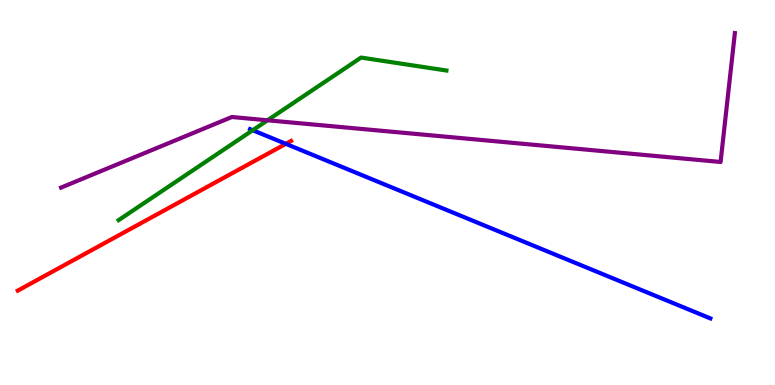[{'lines': ['blue', 'red'], 'intersections': [{'x': 3.69, 'y': 6.26}]}, {'lines': ['green', 'red'], 'intersections': []}, {'lines': ['purple', 'red'], 'intersections': []}, {'lines': ['blue', 'green'], 'intersections': [{'x': 3.26, 'y': 6.62}]}, {'lines': ['blue', 'purple'], 'intersections': []}, {'lines': ['green', 'purple'], 'intersections': [{'x': 3.45, 'y': 6.88}]}]